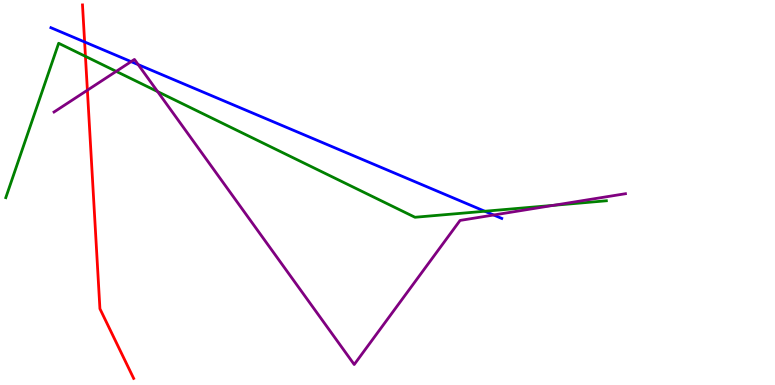[{'lines': ['blue', 'red'], 'intersections': [{'x': 1.09, 'y': 8.91}]}, {'lines': ['green', 'red'], 'intersections': [{'x': 1.1, 'y': 8.54}]}, {'lines': ['purple', 'red'], 'intersections': [{'x': 1.13, 'y': 7.66}]}, {'lines': ['blue', 'green'], 'intersections': [{'x': 6.26, 'y': 4.51}]}, {'lines': ['blue', 'purple'], 'intersections': [{'x': 1.69, 'y': 8.4}, {'x': 1.78, 'y': 8.32}, {'x': 6.37, 'y': 4.42}]}, {'lines': ['green', 'purple'], 'intersections': [{'x': 1.5, 'y': 8.15}, {'x': 2.03, 'y': 7.62}, {'x': 7.14, 'y': 4.67}]}]